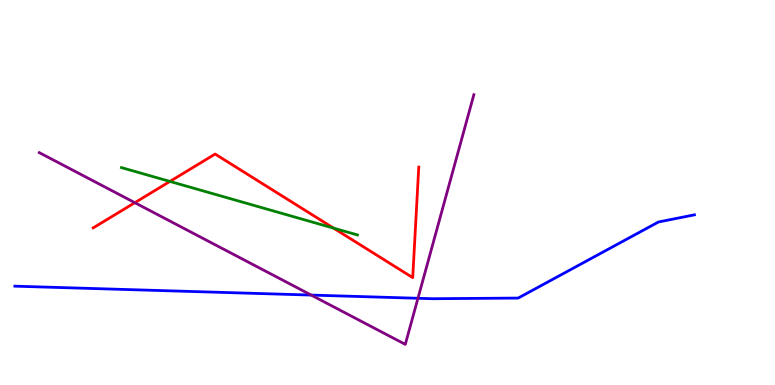[{'lines': ['blue', 'red'], 'intersections': []}, {'lines': ['green', 'red'], 'intersections': [{'x': 2.19, 'y': 5.29}, {'x': 4.3, 'y': 4.07}]}, {'lines': ['purple', 'red'], 'intersections': [{'x': 1.74, 'y': 4.74}]}, {'lines': ['blue', 'green'], 'intersections': []}, {'lines': ['blue', 'purple'], 'intersections': [{'x': 4.02, 'y': 2.34}, {'x': 5.39, 'y': 2.25}]}, {'lines': ['green', 'purple'], 'intersections': []}]